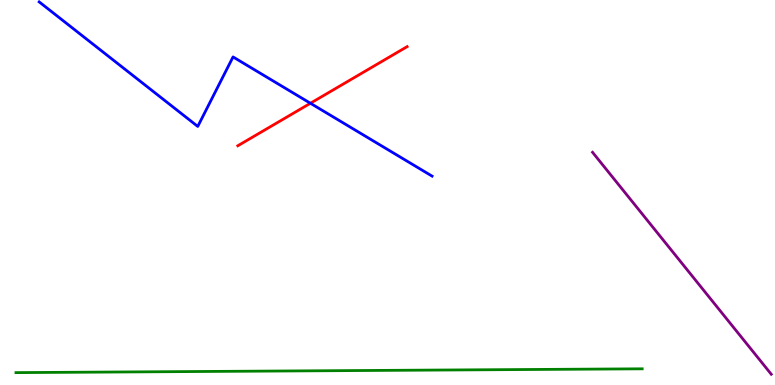[{'lines': ['blue', 'red'], 'intersections': [{'x': 4.01, 'y': 7.32}]}, {'lines': ['green', 'red'], 'intersections': []}, {'lines': ['purple', 'red'], 'intersections': []}, {'lines': ['blue', 'green'], 'intersections': []}, {'lines': ['blue', 'purple'], 'intersections': []}, {'lines': ['green', 'purple'], 'intersections': []}]